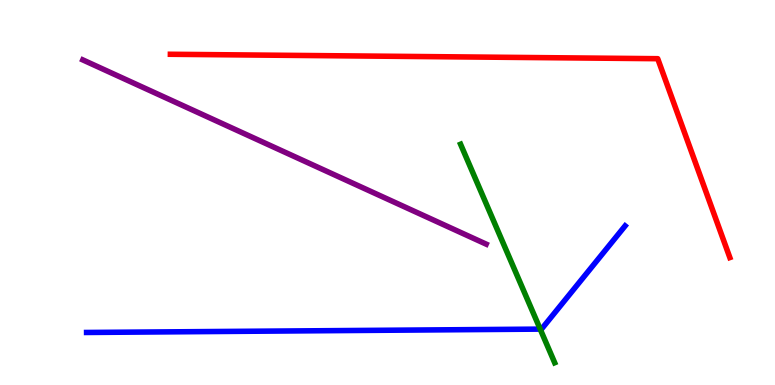[{'lines': ['blue', 'red'], 'intersections': []}, {'lines': ['green', 'red'], 'intersections': []}, {'lines': ['purple', 'red'], 'intersections': []}, {'lines': ['blue', 'green'], 'intersections': [{'x': 6.97, 'y': 1.45}]}, {'lines': ['blue', 'purple'], 'intersections': []}, {'lines': ['green', 'purple'], 'intersections': []}]